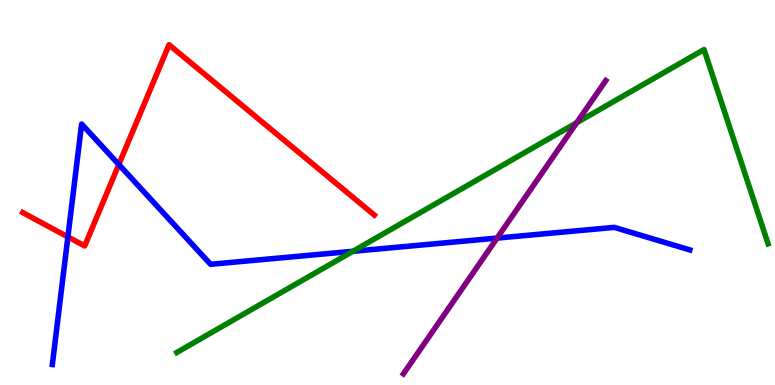[{'lines': ['blue', 'red'], 'intersections': [{'x': 0.876, 'y': 3.85}, {'x': 1.53, 'y': 5.73}]}, {'lines': ['green', 'red'], 'intersections': []}, {'lines': ['purple', 'red'], 'intersections': []}, {'lines': ['blue', 'green'], 'intersections': [{'x': 4.55, 'y': 3.47}]}, {'lines': ['blue', 'purple'], 'intersections': [{'x': 6.41, 'y': 3.82}]}, {'lines': ['green', 'purple'], 'intersections': [{'x': 7.44, 'y': 6.81}]}]